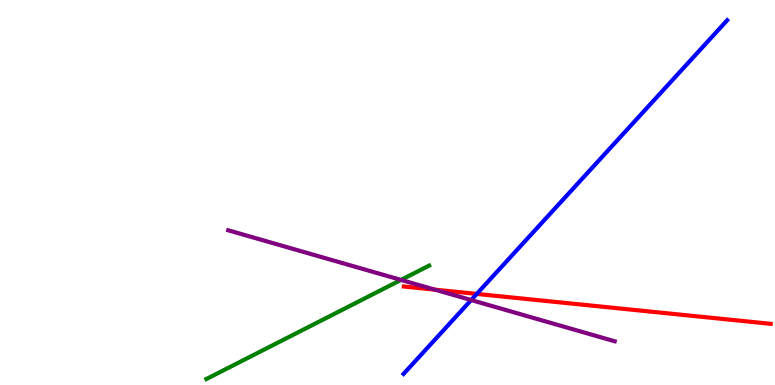[{'lines': ['blue', 'red'], 'intersections': [{'x': 6.15, 'y': 2.37}]}, {'lines': ['green', 'red'], 'intersections': []}, {'lines': ['purple', 'red'], 'intersections': [{'x': 5.61, 'y': 2.48}]}, {'lines': ['blue', 'green'], 'intersections': []}, {'lines': ['blue', 'purple'], 'intersections': [{'x': 6.08, 'y': 2.21}]}, {'lines': ['green', 'purple'], 'intersections': [{'x': 5.17, 'y': 2.73}]}]